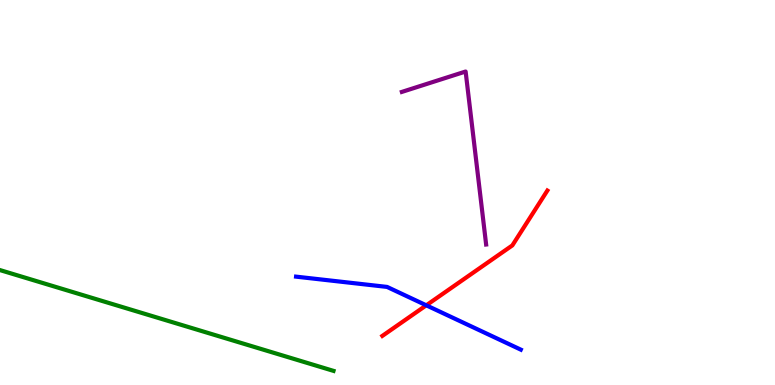[{'lines': ['blue', 'red'], 'intersections': [{'x': 5.5, 'y': 2.07}]}, {'lines': ['green', 'red'], 'intersections': []}, {'lines': ['purple', 'red'], 'intersections': []}, {'lines': ['blue', 'green'], 'intersections': []}, {'lines': ['blue', 'purple'], 'intersections': []}, {'lines': ['green', 'purple'], 'intersections': []}]